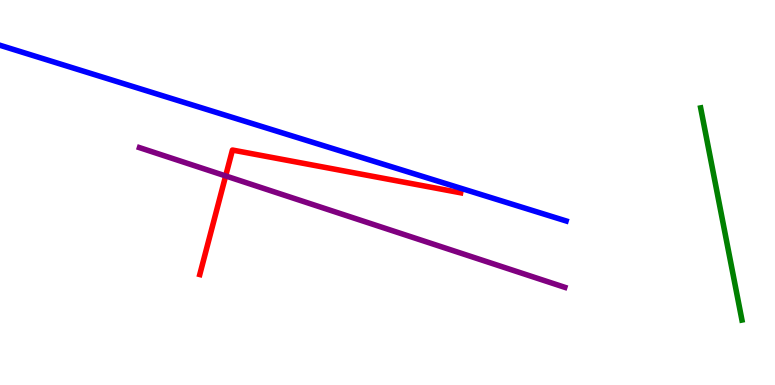[{'lines': ['blue', 'red'], 'intersections': []}, {'lines': ['green', 'red'], 'intersections': []}, {'lines': ['purple', 'red'], 'intersections': [{'x': 2.91, 'y': 5.43}]}, {'lines': ['blue', 'green'], 'intersections': []}, {'lines': ['blue', 'purple'], 'intersections': []}, {'lines': ['green', 'purple'], 'intersections': []}]